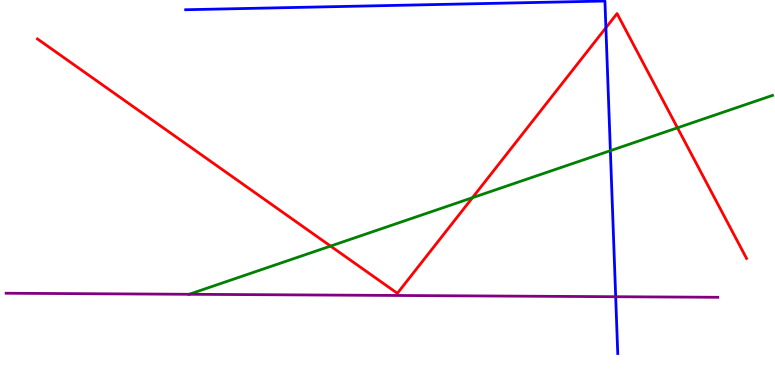[{'lines': ['blue', 'red'], 'intersections': [{'x': 7.82, 'y': 9.28}]}, {'lines': ['green', 'red'], 'intersections': [{'x': 4.27, 'y': 3.61}, {'x': 6.1, 'y': 4.86}, {'x': 8.74, 'y': 6.68}]}, {'lines': ['purple', 'red'], 'intersections': []}, {'lines': ['blue', 'green'], 'intersections': [{'x': 7.88, 'y': 6.09}]}, {'lines': ['blue', 'purple'], 'intersections': [{'x': 7.94, 'y': 2.29}]}, {'lines': ['green', 'purple'], 'intersections': [{'x': 2.44, 'y': 2.36}]}]